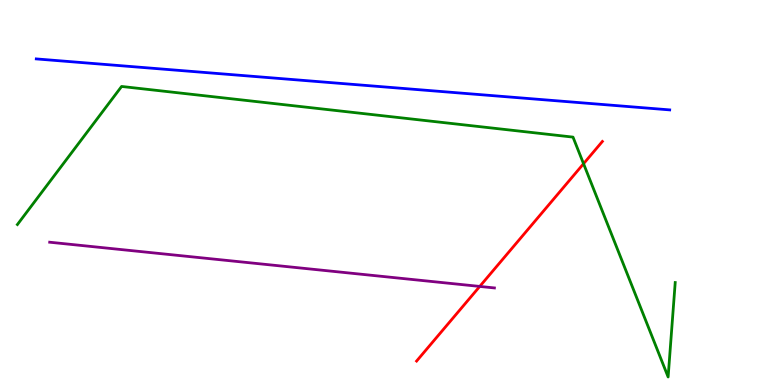[{'lines': ['blue', 'red'], 'intersections': []}, {'lines': ['green', 'red'], 'intersections': [{'x': 7.53, 'y': 5.75}]}, {'lines': ['purple', 'red'], 'intersections': [{'x': 6.19, 'y': 2.56}]}, {'lines': ['blue', 'green'], 'intersections': []}, {'lines': ['blue', 'purple'], 'intersections': []}, {'lines': ['green', 'purple'], 'intersections': []}]